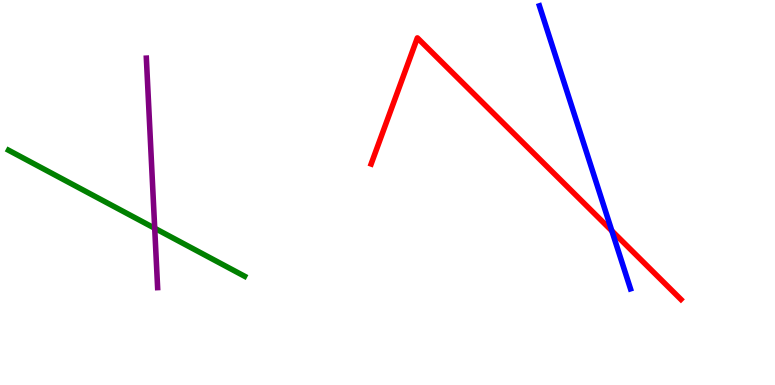[{'lines': ['blue', 'red'], 'intersections': [{'x': 7.89, 'y': 4.0}]}, {'lines': ['green', 'red'], 'intersections': []}, {'lines': ['purple', 'red'], 'intersections': []}, {'lines': ['blue', 'green'], 'intersections': []}, {'lines': ['blue', 'purple'], 'intersections': []}, {'lines': ['green', 'purple'], 'intersections': [{'x': 2.0, 'y': 4.07}]}]